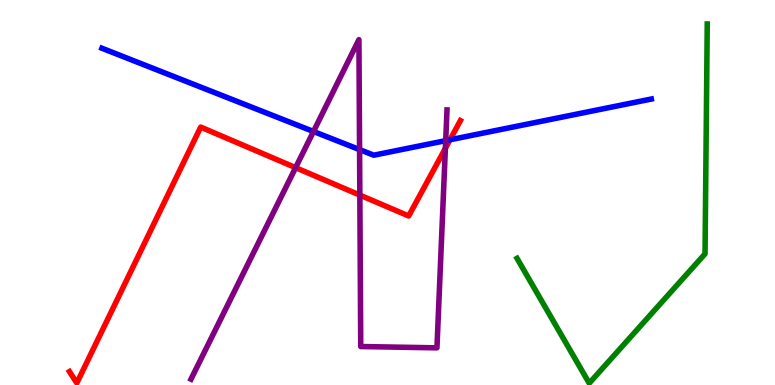[{'lines': ['blue', 'red'], 'intersections': [{'x': 5.81, 'y': 6.37}]}, {'lines': ['green', 'red'], 'intersections': []}, {'lines': ['purple', 'red'], 'intersections': [{'x': 3.81, 'y': 5.65}, {'x': 4.64, 'y': 4.93}, {'x': 5.75, 'y': 6.15}]}, {'lines': ['blue', 'green'], 'intersections': []}, {'lines': ['blue', 'purple'], 'intersections': [{'x': 4.05, 'y': 6.58}, {'x': 4.64, 'y': 6.11}, {'x': 5.75, 'y': 6.35}]}, {'lines': ['green', 'purple'], 'intersections': []}]